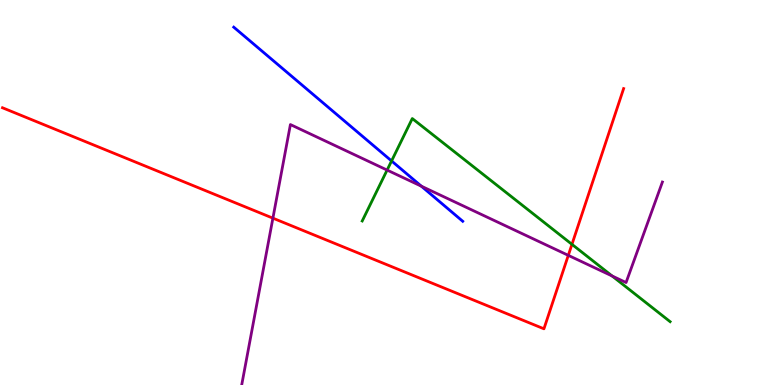[{'lines': ['blue', 'red'], 'intersections': []}, {'lines': ['green', 'red'], 'intersections': [{'x': 7.38, 'y': 3.65}]}, {'lines': ['purple', 'red'], 'intersections': [{'x': 3.52, 'y': 4.33}, {'x': 7.33, 'y': 3.37}]}, {'lines': ['blue', 'green'], 'intersections': [{'x': 5.05, 'y': 5.82}]}, {'lines': ['blue', 'purple'], 'intersections': [{'x': 5.44, 'y': 5.16}]}, {'lines': ['green', 'purple'], 'intersections': [{'x': 4.99, 'y': 5.58}, {'x': 7.9, 'y': 2.83}]}]